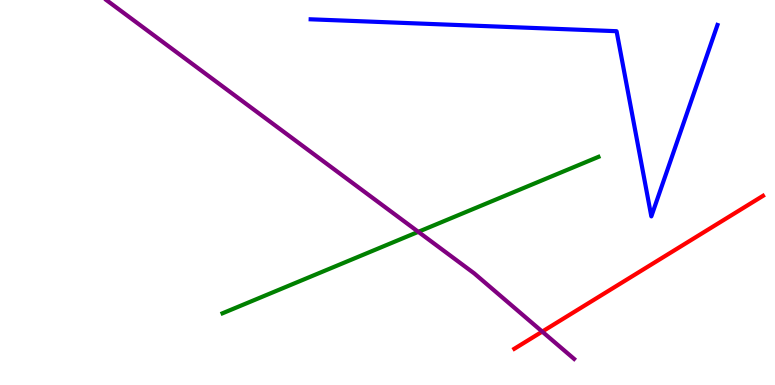[{'lines': ['blue', 'red'], 'intersections': []}, {'lines': ['green', 'red'], 'intersections': []}, {'lines': ['purple', 'red'], 'intersections': [{'x': 7.0, 'y': 1.39}]}, {'lines': ['blue', 'green'], 'intersections': []}, {'lines': ['blue', 'purple'], 'intersections': []}, {'lines': ['green', 'purple'], 'intersections': [{'x': 5.4, 'y': 3.98}]}]